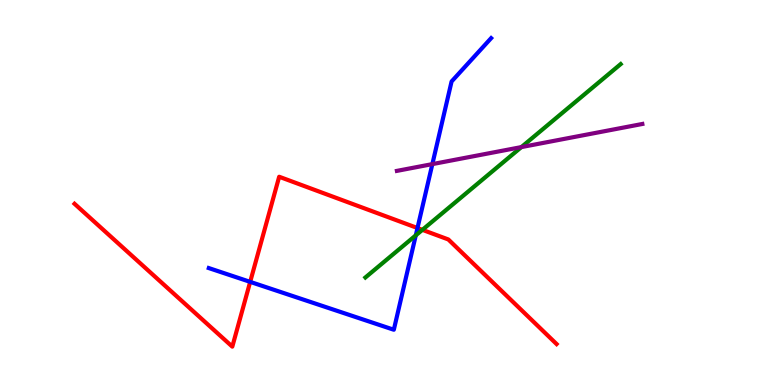[{'lines': ['blue', 'red'], 'intersections': [{'x': 3.23, 'y': 2.68}, {'x': 5.39, 'y': 4.08}]}, {'lines': ['green', 'red'], 'intersections': [{'x': 5.45, 'y': 4.03}]}, {'lines': ['purple', 'red'], 'intersections': []}, {'lines': ['blue', 'green'], 'intersections': [{'x': 5.36, 'y': 3.89}]}, {'lines': ['blue', 'purple'], 'intersections': [{'x': 5.58, 'y': 5.74}]}, {'lines': ['green', 'purple'], 'intersections': [{'x': 6.73, 'y': 6.18}]}]